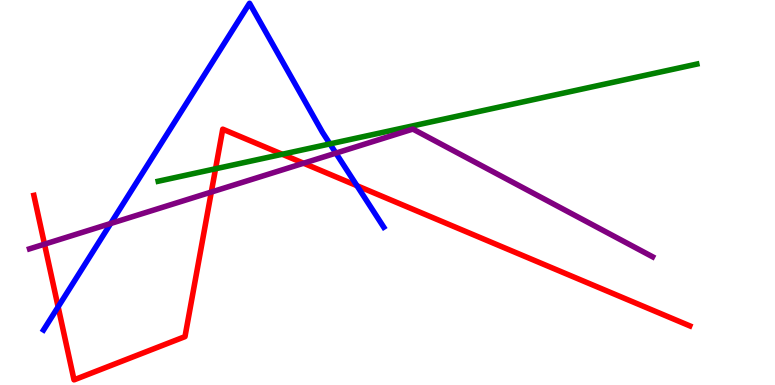[{'lines': ['blue', 'red'], 'intersections': [{'x': 0.75, 'y': 2.03}, {'x': 4.61, 'y': 5.18}]}, {'lines': ['green', 'red'], 'intersections': [{'x': 2.78, 'y': 5.62}, {'x': 3.64, 'y': 5.99}]}, {'lines': ['purple', 'red'], 'intersections': [{'x': 0.574, 'y': 3.66}, {'x': 2.73, 'y': 5.01}, {'x': 3.92, 'y': 5.76}]}, {'lines': ['blue', 'green'], 'intersections': [{'x': 4.26, 'y': 6.26}]}, {'lines': ['blue', 'purple'], 'intersections': [{'x': 1.43, 'y': 4.19}, {'x': 4.33, 'y': 6.02}]}, {'lines': ['green', 'purple'], 'intersections': []}]